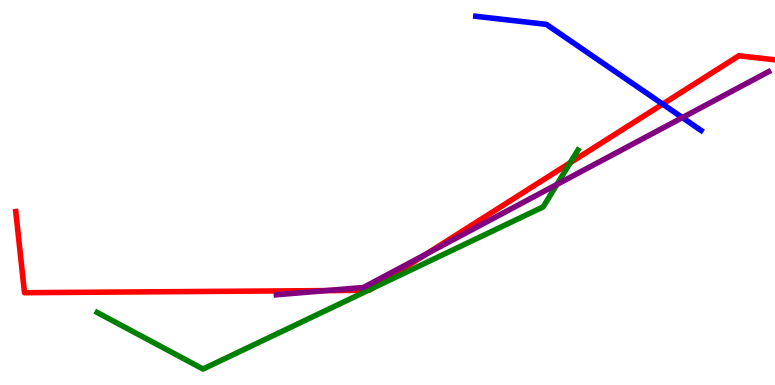[{'lines': ['blue', 'red'], 'intersections': [{'x': 8.55, 'y': 7.3}]}, {'lines': ['green', 'red'], 'intersections': [{'x': 4.75, 'y': 2.46}, {'x': 4.8, 'y': 2.5}, {'x': 7.36, 'y': 5.77}]}, {'lines': ['purple', 'red'], 'intersections': [{'x': 4.21, 'y': 2.45}, {'x': 5.5, 'y': 3.4}]}, {'lines': ['blue', 'green'], 'intersections': []}, {'lines': ['blue', 'purple'], 'intersections': [{'x': 8.8, 'y': 6.95}]}, {'lines': ['green', 'purple'], 'intersections': [{'x': 7.19, 'y': 5.21}]}]